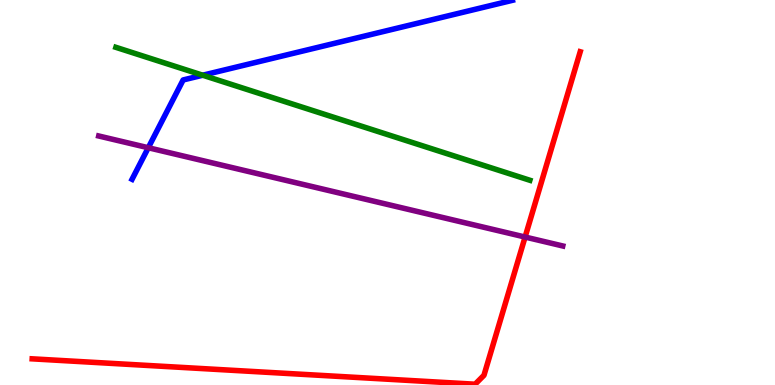[{'lines': ['blue', 'red'], 'intersections': []}, {'lines': ['green', 'red'], 'intersections': []}, {'lines': ['purple', 'red'], 'intersections': [{'x': 6.78, 'y': 3.84}]}, {'lines': ['blue', 'green'], 'intersections': [{'x': 2.62, 'y': 8.05}]}, {'lines': ['blue', 'purple'], 'intersections': [{'x': 1.91, 'y': 6.16}]}, {'lines': ['green', 'purple'], 'intersections': []}]